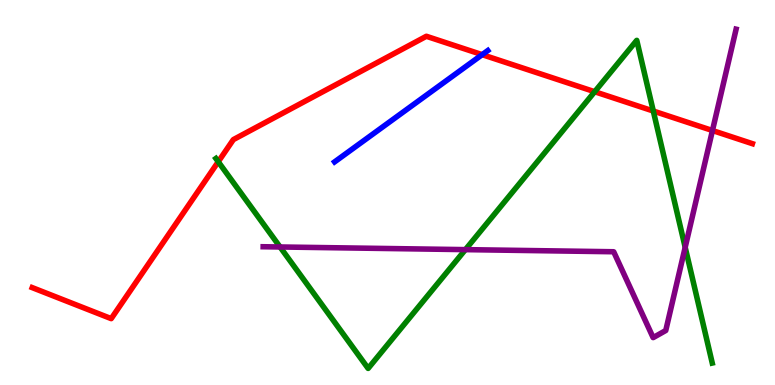[{'lines': ['blue', 'red'], 'intersections': [{'x': 6.22, 'y': 8.58}]}, {'lines': ['green', 'red'], 'intersections': [{'x': 2.82, 'y': 5.8}, {'x': 7.67, 'y': 7.62}, {'x': 8.43, 'y': 7.12}]}, {'lines': ['purple', 'red'], 'intersections': [{'x': 9.19, 'y': 6.61}]}, {'lines': ['blue', 'green'], 'intersections': []}, {'lines': ['blue', 'purple'], 'intersections': []}, {'lines': ['green', 'purple'], 'intersections': [{'x': 3.61, 'y': 3.58}, {'x': 6.01, 'y': 3.52}, {'x': 8.84, 'y': 3.58}]}]